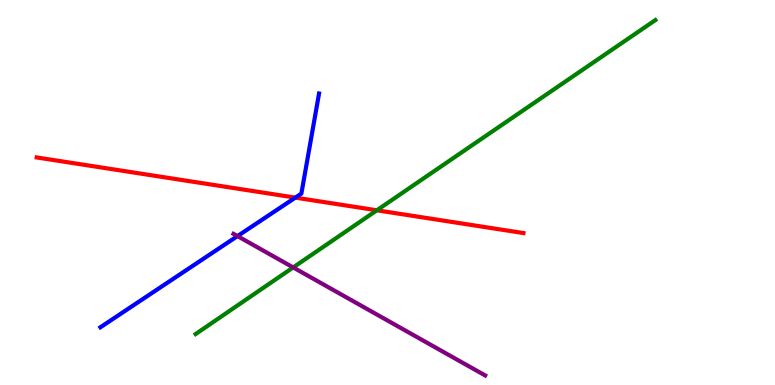[{'lines': ['blue', 'red'], 'intersections': [{'x': 3.81, 'y': 4.87}]}, {'lines': ['green', 'red'], 'intersections': [{'x': 4.86, 'y': 4.54}]}, {'lines': ['purple', 'red'], 'intersections': []}, {'lines': ['blue', 'green'], 'intersections': []}, {'lines': ['blue', 'purple'], 'intersections': [{'x': 3.06, 'y': 3.87}]}, {'lines': ['green', 'purple'], 'intersections': [{'x': 3.78, 'y': 3.05}]}]